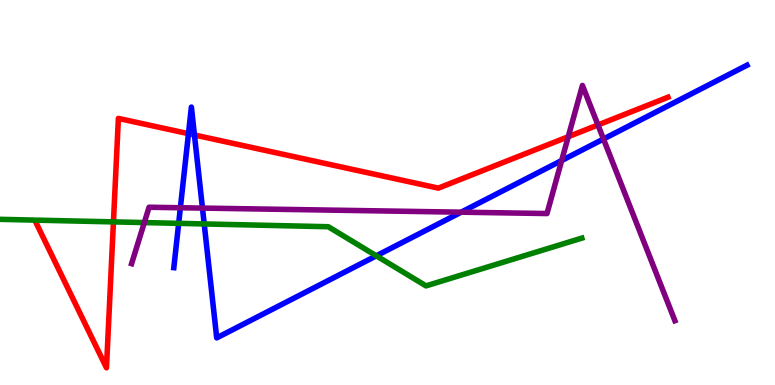[{'lines': ['blue', 'red'], 'intersections': [{'x': 2.43, 'y': 6.53}, {'x': 2.51, 'y': 6.49}]}, {'lines': ['green', 'red'], 'intersections': [{'x': 1.46, 'y': 4.24}]}, {'lines': ['purple', 'red'], 'intersections': [{'x': 7.33, 'y': 6.45}, {'x': 7.72, 'y': 6.75}]}, {'lines': ['blue', 'green'], 'intersections': [{'x': 2.31, 'y': 4.2}, {'x': 2.63, 'y': 4.18}, {'x': 4.86, 'y': 3.36}]}, {'lines': ['blue', 'purple'], 'intersections': [{'x': 2.33, 'y': 4.6}, {'x': 2.61, 'y': 4.6}, {'x': 5.95, 'y': 4.49}, {'x': 7.25, 'y': 5.83}, {'x': 7.79, 'y': 6.39}]}, {'lines': ['green', 'purple'], 'intersections': [{'x': 1.86, 'y': 4.22}]}]